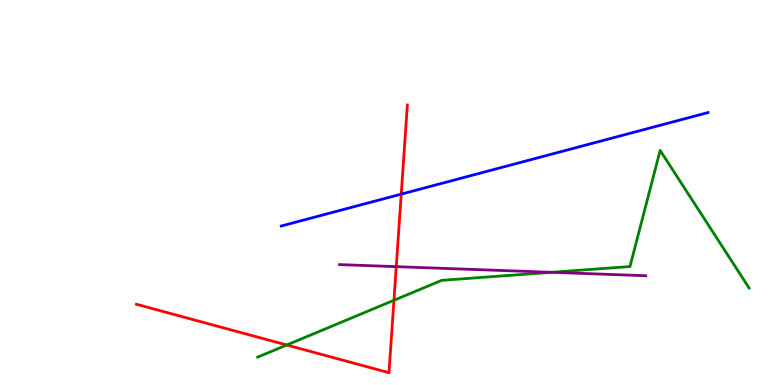[{'lines': ['blue', 'red'], 'intersections': [{'x': 5.18, 'y': 4.96}]}, {'lines': ['green', 'red'], 'intersections': [{'x': 3.7, 'y': 1.04}, {'x': 5.08, 'y': 2.2}]}, {'lines': ['purple', 'red'], 'intersections': [{'x': 5.11, 'y': 3.07}]}, {'lines': ['blue', 'green'], 'intersections': []}, {'lines': ['blue', 'purple'], 'intersections': []}, {'lines': ['green', 'purple'], 'intersections': [{'x': 7.12, 'y': 2.93}]}]